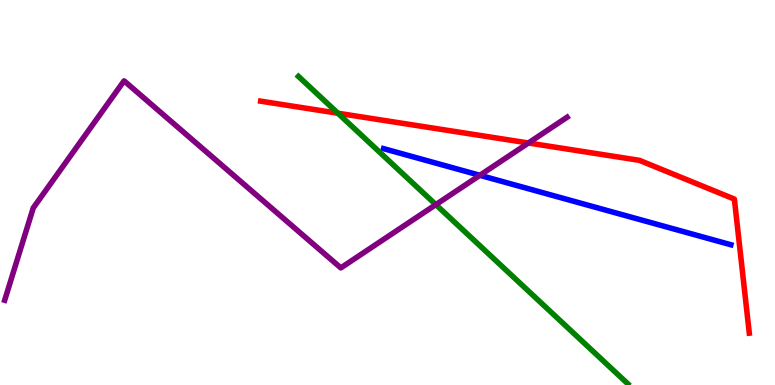[{'lines': ['blue', 'red'], 'intersections': []}, {'lines': ['green', 'red'], 'intersections': [{'x': 4.36, 'y': 7.06}]}, {'lines': ['purple', 'red'], 'intersections': [{'x': 6.82, 'y': 6.29}]}, {'lines': ['blue', 'green'], 'intersections': []}, {'lines': ['blue', 'purple'], 'intersections': [{'x': 6.19, 'y': 5.45}]}, {'lines': ['green', 'purple'], 'intersections': [{'x': 5.62, 'y': 4.69}]}]